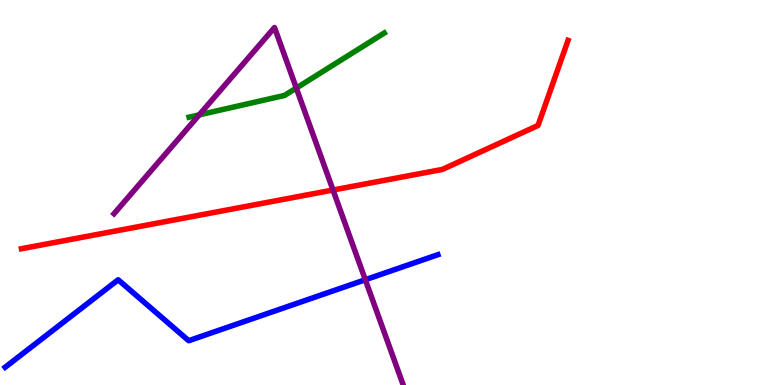[{'lines': ['blue', 'red'], 'intersections': []}, {'lines': ['green', 'red'], 'intersections': []}, {'lines': ['purple', 'red'], 'intersections': [{'x': 4.3, 'y': 5.06}]}, {'lines': ['blue', 'green'], 'intersections': []}, {'lines': ['blue', 'purple'], 'intersections': [{'x': 4.71, 'y': 2.73}]}, {'lines': ['green', 'purple'], 'intersections': [{'x': 2.57, 'y': 7.02}, {'x': 3.82, 'y': 7.71}]}]